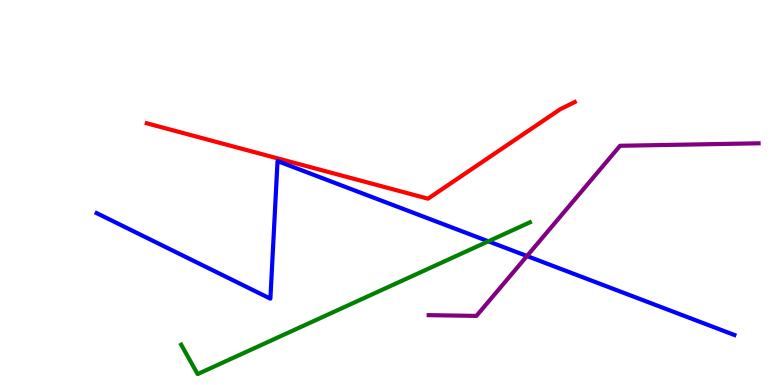[{'lines': ['blue', 'red'], 'intersections': []}, {'lines': ['green', 'red'], 'intersections': []}, {'lines': ['purple', 'red'], 'intersections': []}, {'lines': ['blue', 'green'], 'intersections': [{'x': 6.3, 'y': 3.73}]}, {'lines': ['blue', 'purple'], 'intersections': [{'x': 6.8, 'y': 3.35}]}, {'lines': ['green', 'purple'], 'intersections': []}]